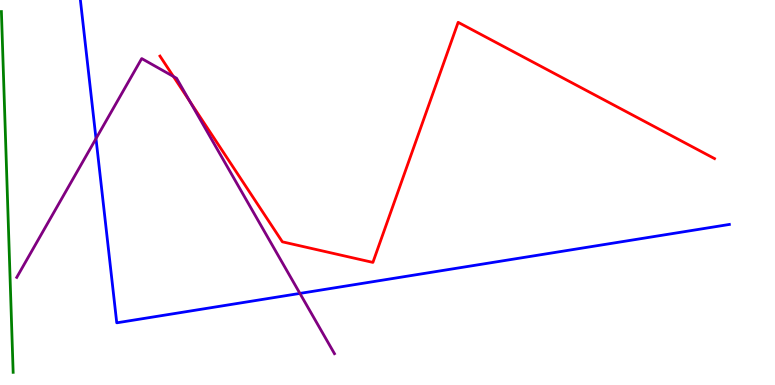[{'lines': ['blue', 'red'], 'intersections': []}, {'lines': ['green', 'red'], 'intersections': []}, {'lines': ['purple', 'red'], 'intersections': [{'x': 2.24, 'y': 8.01}, {'x': 2.45, 'y': 7.37}]}, {'lines': ['blue', 'green'], 'intersections': []}, {'lines': ['blue', 'purple'], 'intersections': [{'x': 1.24, 'y': 6.4}, {'x': 3.87, 'y': 2.38}]}, {'lines': ['green', 'purple'], 'intersections': []}]